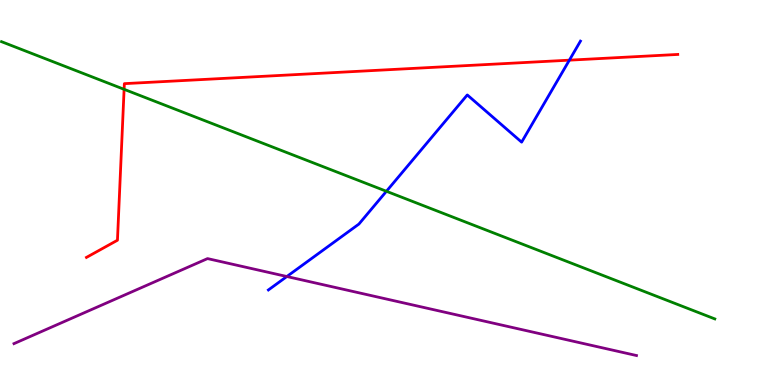[{'lines': ['blue', 'red'], 'intersections': [{'x': 7.35, 'y': 8.44}]}, {'lines': ['green', 'red'], 'intersections': [{'x': 1.6, 'y': 7.68}]}, {'lines': ['purple', 'red'], 'intersections': []}, {'lines': ['blue', 'green'], 'intersections': [{'x': 4.99, 'y': 5.03}]}, {'lines': ['blue', 'purple'], 'intersections': [{'x': 3.7, 'y': 2.82}]}, {'lines': ['green', 'purple'], 'intersections': []}]